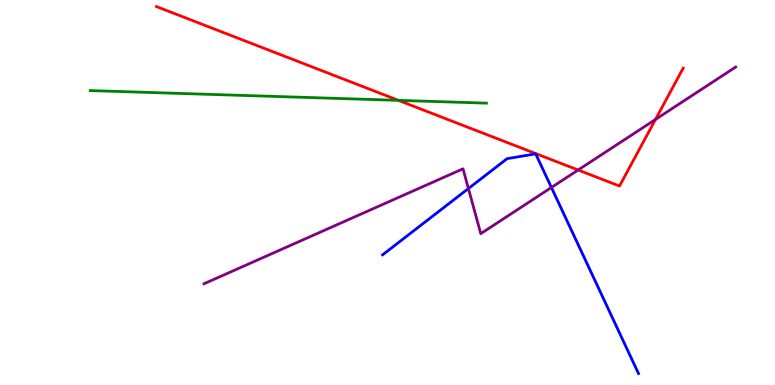[{'lines': ['blue', 'red'], 'intersections': []}, {'lines': ['green', 'red'], 'intersections': [{'x': 5.14, 'y': 7.39}]}, {'lines': ['purple', 'red'], 'intersections': [{'x': 7.46, 'y': 5.58}, {'x': 8.46, 'y': 6.9}]}, {'lines': ['blue', 'green'], 'intersections': []}, {'lines': ['blue', 'purple'], 'intersections': [{'x': 6.04, 'y': 5.1}, {'x': 7.12, 'y': 5.13}]}, {'lines': ['green', 'purple'], 'intersections': []}]